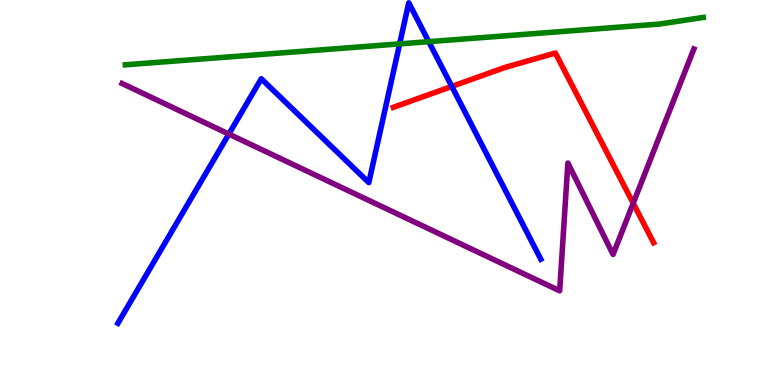[{'lines': ['blue', 'red'], 'intersections': [{'x': 5.83, 'y': 7.76}]}, {'lines': ['green', 'red'], 'intersections': []}, {'lines': ['purple', 'red'], 'intersections': [{'x': 8.17, 'y': 4.72}]}, {'lines': ['blue', 'green'], 'intersections': [{'x': 5.16, 'y': 8.86}, {'x': 5.53, 'y': 8.92}]}, {'lines': ['blue', 'purple'], 'intersections': [{'x': 2.95, 'y': 6.52}]}, {'lines': ['green', 'purple'], 'intersections': []}]